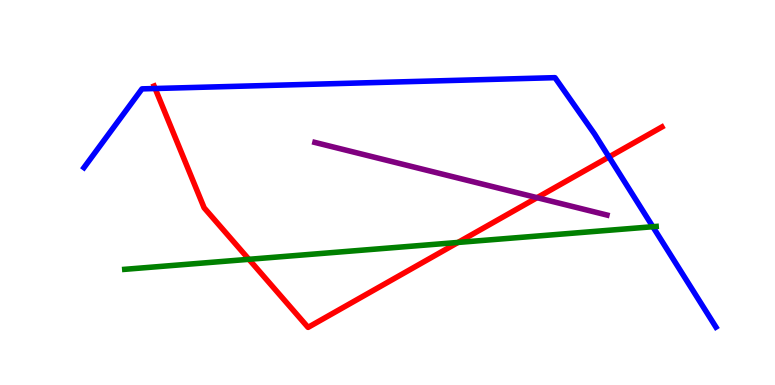[{'lines': ['blue', 'red'], 'intersections': [{'x': 2.0, 'y': 7.7}, {'x': 7.86, 'y': 5.92}]}, {'lines': ['green', 'red'], 'intersections': [{'x': 3.21, 'y': 3.26}, {'x': 5.91, 'y': 3.7}]}, {'lines': ['purple', 'red'], 'intersections': [{'x': 6.93, 'y': 4.87}]}, {'lines': ['blue', 'green'], 'intersections': [{'x': 8.42, 'y': 4.11}]}, {'lines': ['blue', 'purple'], 'intersections': []}, {'lines': ['green', 'purple'], 'intersections': []}]